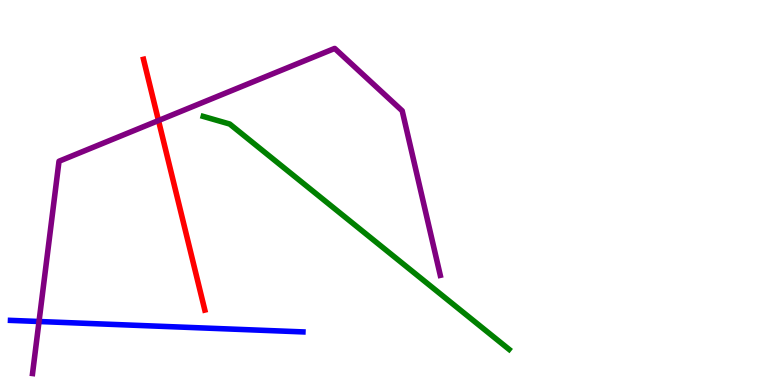[{'lines': ['blue', 'red'], 'intersections': []}, {'lines': ['green', 'red'], 'intersections': []}, {'lines': ['purple', 'red'], 'intersections': [{'x': 2.04, 'y': 6.87}]}, {'lines': ['blue', 'green'], 'intersections': []}, {'lines': ['blue', 'purple'], 'intersections': [{'x': 0.504, 'y': 1.65}]}, {'lines': ['green', 'purple'], 'intersections': []}]